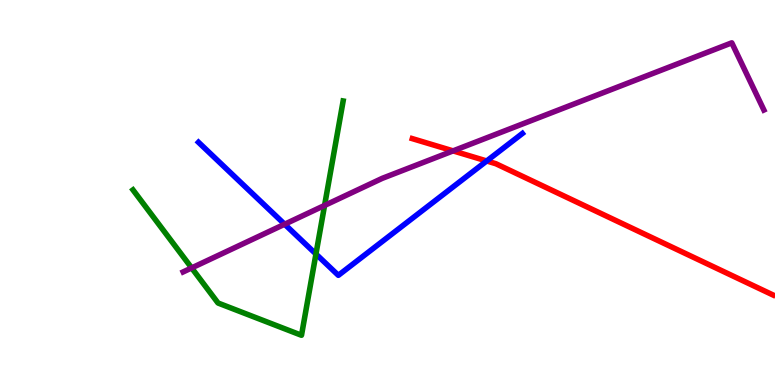[{'lines': ['blue', 'red'], 'intersections': [{'x': 6.28, 'y': 5.82}]}, {'lines': ['green', 'red'], 'intersections': []}, {'lines': ['purple', 'red'], 'intersections': [{'x': 5.85, 'y': 6.08}]}, {'lines': ['blue', 'green'], 'intersections': [{'x': 4.08, 'y': 3.4}]}, {'lines': ['blue', 'purple'], 'intersections': [{'x': 3.67, 'y': 4.18}]}, {'lines': ['green', 'purple'], 'intersections': [{'x': 2.47, 'y': 3.04}, {'x': 4.19, 'y': 4.66}]}]